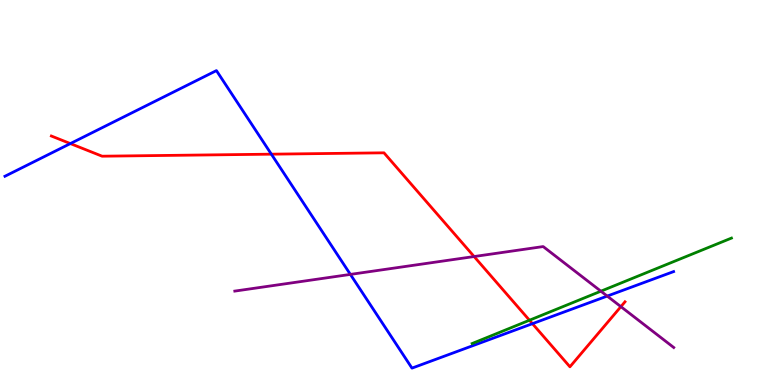[{'lines': ['blue', 'red'], 'intersections': [{'x': 0.908, 'y': 6.27}, {'x': 3.5, 'y': 6.0}, {'x': 6.87, 'y': 1.59}]}, {'lines': ['green', 'red'], 'intersections': [{'x': 6.83, 'y': 1.68}]}, {'lines': ['purple', 'red'], 'intersections': [{'x': 6.12, 'y': 3.34}, {'x': 8.01, 'y': 2.04}]}, {'lines': ['blue', 'green'], 'intersections': []}, {'lines': ['blue', 'purple'], 'intersections': [{'x': 4.52, 'y': 2.87}, {'x': 7.84, 'y': 2.31}]}, {'lines': ['green', 'purple'], 'intersections': [{'x': 7.75, 'y': 2.44}]}]